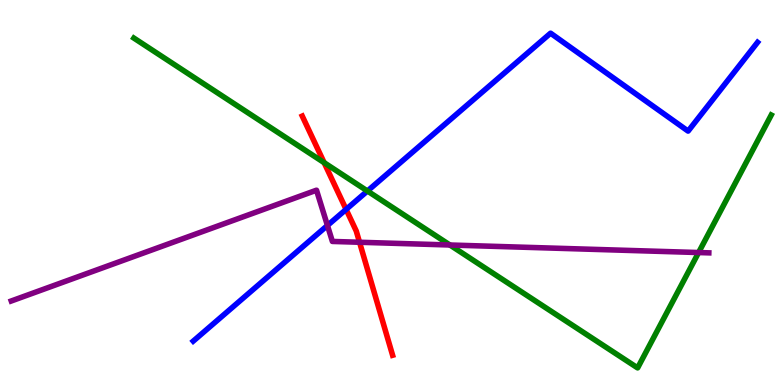[{'lines': ['blue', 'red'], 'intersections': [{'x': 4.47, 'y': 4.56}]}, {'lines': ['green', 'red'], 'intersections': [{'x': 4.18, 'y': 5.78}]}, {'lines': ['purple', 'red'], 'intersections': [{'x': 4.64, 'y': 3.71}]}, {'lines': ['blue', 'green'], 'intersections': [{'x': 4.74, 'y': 5.04}]}, {'lines': ['blue', 'purple'], 'intersections': [{'x': 4.23, 'y': 4.14}]}, {'lines': ['green', 'purple'], 'intersections': [{'x': 5.81, 'y': 3.64}, {'x': 9.01, 'y': 3.44}]}]